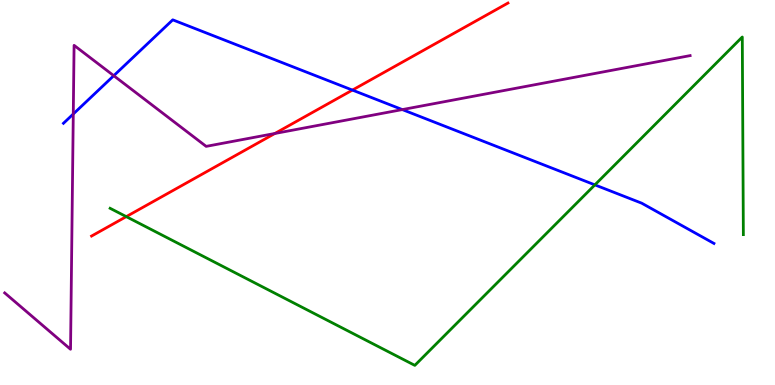[{'lines': ['blue', 'red'], 'intersections': [{'x': 4.55, 'y': 7.66}]}, {'lines': ['green', 'red'], 'intersections': [{'x': 1.63, 'y': 4.37}]}, {'lines': ['purple', 'red'], 'intersections': [{'x': 3.55, 'y': 6.53}]}, {'lines': ['blue', 'green'], 'intersections': [{'x': 7.68, 'y': 5.2}]}, {'lines': ['blue', 'purple'], 'intersections': [{'x': 0.946, 'y': 7.04}, {'x': 1.47, 'y': 8.03}, {'x': 5.19, 'y': 7.15}]}, {'lines': ['green', 'purple'], 'intersections': []}]